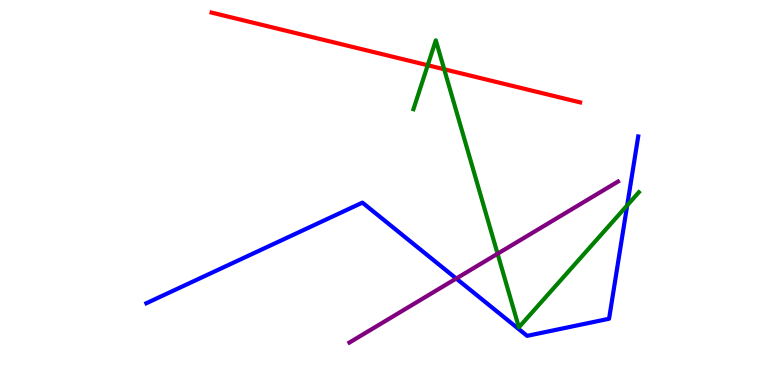[{'lines': ['blue', 'red'], 'intersections': []}, {'lines': ['green', 'red'], 'intersections': [{'x': 5.52, 'y': 8.31}, {'x': 5.73, 'y': 8.2}]}, {'lines': ['purple', 'red'], 'intersections': []}, {'lines': ['blue', 'green'], 'intersections': [{'x': 8.09, 'y': 4.67}]}, {'lines': ['blue', 'purple'], 'intersections': [{'x': 5.89, 'y': 2.77}]}, {'lines': ['green', 'purple'], 'intersections': [{'x': 6.42, 'y': 3.41}]}]